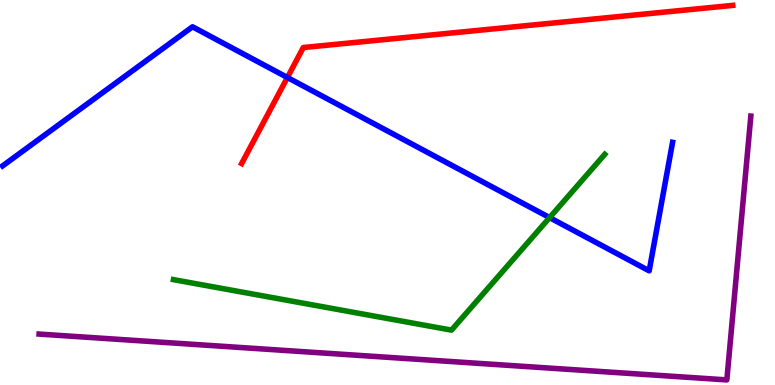[{'lines': ['blue', 'red'], 'intersections': [{'x': 3.71, 'y': 7.99}]}, {'lines': ['green', 'red'], 'intersections': []}, {'lines': ['purple', 'red'], 'intersections': []}, {'lines': ['blue', 'green'], 'intersections': [{'x': 7.09, 'y': 4.35}]}, {'lines': ['blue', 'purple'], 'intersections': []}, {'lines': ['green', 'purple'], 'intersections': []}]